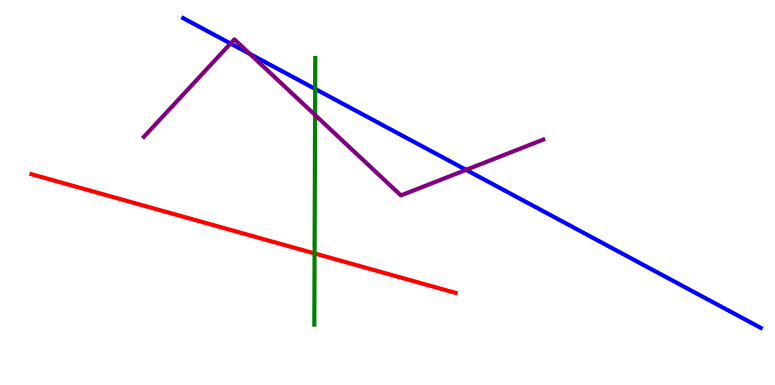[{'lines': ['blue', 'red'], 'intersections': []}, {'lines': ['green', 'red'], 'intersections': [{'x': 4.06, 'y': 3.42}]}, {'lines': ['purple', 'red'], 'intersections': []}, {'lines': ['blue', 'green'], 'intersections': [{'x': 4.07, 'y': 7.69}]}, {'lines': ['blue', 'purple'], 'intersections': [{'x': 2.97, 'y': 8.87}, {'x': 3.22, 'y': 8.6}, {'x': 6.01, 'y': 5.59}]}, {'lines': ['green', 'purple'], 'intersections': [{'x': 4.07, 'y': 7.01}]}]